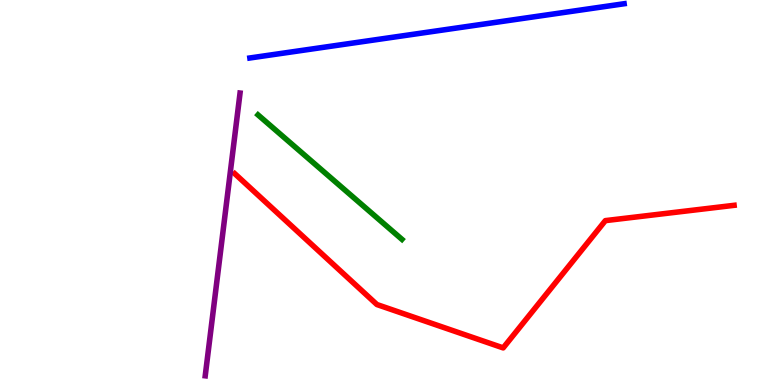[{'lines': ['blue', 'red'], 'intersections': []}, {'lines': ['green', 'red'], 'intersections': []}, {'lines': ['purple', 'red'], 'intersections': []}, {'lines': ['blue', 'green'], 'intersections': []}, {'lines': ['blue', 'purple'], 'intersections': []}, {'lines': ['green', 'purple'], 'intersections': []}]